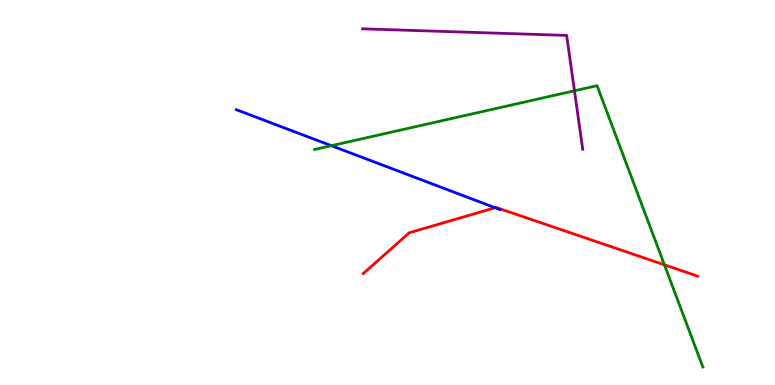[{'lines': ['blue', 'red'], 'intersections': [{'x': 6.39, 'y': 4.6}]}, {'lines': ['green', 'red'], 'intersections': [{'x': 8.57, 'y': 3.12}]}, {'lines': ['purple', 'red'], 'intersections': []}, {'lines': ['blue', 'green'], 'intersections': [{'x': 4.28, 'y': 6.22}]}, {'lines': ['blue', 'purple'], 'intersections': []}, {'lines': ['green', 'purple'], 'intersections': [{'x': 7.41, 'y': 7.64}]}]